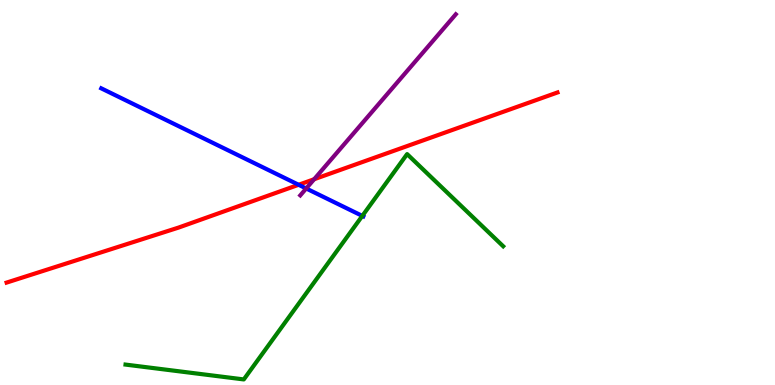[{'lines': ['blue', 'red'], 'intersections': [{'x': 3.85, 'y': 5.2}]}, {'lines': ['green', 'red'], 'intersections': []}, {'lines': ['purple', 'red'], 'intersections': [{'x': 4.05, 'y': 5.34}]}, {'lines': ['blue', 'green'], 'intersections': [{'x': 4.68, 'y': 4.39}]}, {'lines': ['blue', 'purple'], 'intersections': [{'x': 3.95, 'y': 5.1}]}, {'lines': ['green', 'purple'], 'intersections': []}]